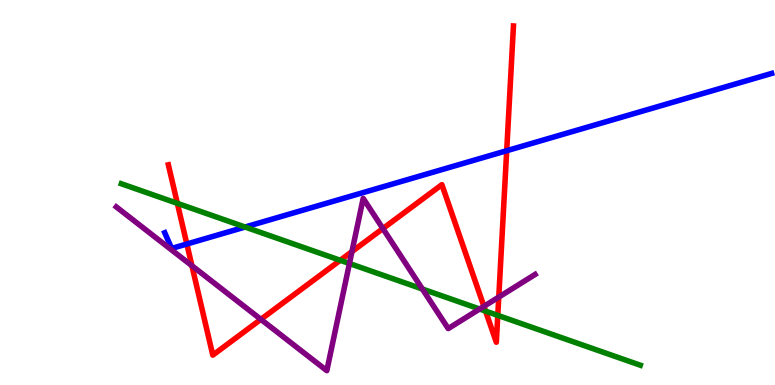[{'lines': ['blue', 'red'], 'intersections': [{'x': 2.41, 'y': 3.66}, {'x': 6.54, 'y': 6.09}]}, {'lines': ['green', 'red'], 'intersections': [{'x': 2.29, 'y': 4.72}, {'x': 4.39, 'y': 3.24}, {'x': 6.27, 'y': 1.92}, {'x': 6.42, 'y': 1.81}]}, {'lines': ['purple', 'red'], 'intersections': [{'x': 2.48, 'y': 3.1}, {'x': 3.37, 'y': 1.7}, {'x': 4.54, 'y': 3.47}, {'x': 4.94, 'y': 4.06}, {'x': 6.24, 'y': 2.04}, {'x': 6.44, 'y': 2.28}]}, {'lines': ['blue', 'green'], 'intersections': [{'x': 3.16, 'y': 4.1}]}, {'lines': ['blue', 'purple'], 'intersections': []}, {'lines': ['green', 'purple'], 'intersections': [{'x': 4.51, 'y': 3.16}, {'x': 5.45, 'y': 2.49}, {'x': 6.19, 'y': 1.97}]}]